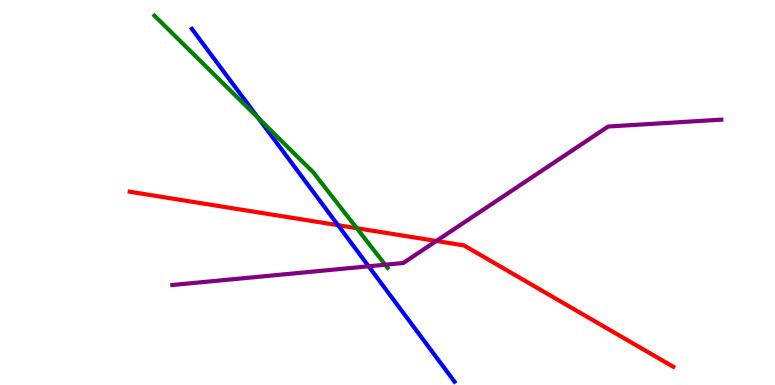[{'lines': ['blue', 'red'], 'intersections': [{'x': 4.36, 'y': 4.15}]}, {'lines': ['green', 'red'], 'intersections': [{'x': 4.6, 'y': 4.07}]}, {'lines': ['purple', 'red'], 'intersections': [{'x': 5.63, 'y': 3.74}]}, {'lines': ['blue', 'green'], 'intersections': [{'x': 3.33, 'y': 6.94}]}, {'lines': ['blue', 'purple'], 'intersections': [{'x': 4.76, 'y': 3.08}]}, {'lines': ['green', 'purple'], 'intersections': [{'x': 4.97, 'y': 3.12}]}]